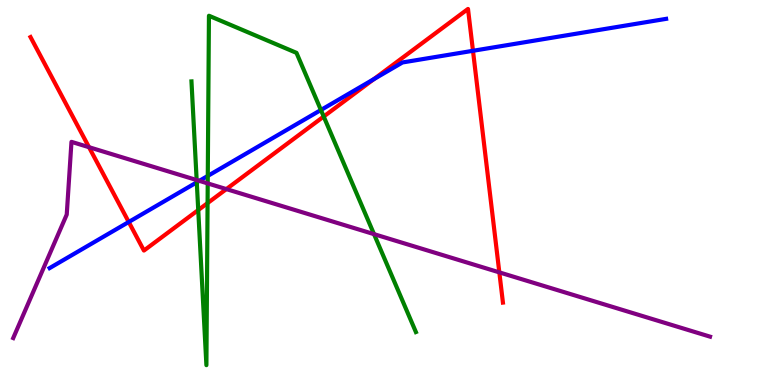[{'lines': ['blue', 'red'], 'intersections': [{'x': 1.66, 'y': 4.23}, {'x': 4.82, 'y': 7.94}, {'x': 6.1, 'y': 8.68}]}, {'lines': ['green', 'red'], 'intersections': [{'x': 2.56, 'y': 4.54}, {'x': 2.68, 'y': 4.72}, {'x': 4.18, 'y': 6.97}]}, {'lines': ['purple', 'red'], 'intersections': [{'x': 1.15, 'y': 6.18}, {'x': 2.92, 'y': 5.09}, {'x': 6.44, 'y': 2.93}]}, {'lines': ['blue', 'green'], 'intersections': [{'x': 2.54, 'y': 5.26}, {'x': 2.68, 'y': 5.43}, {'x': 4.14, 'y': 7.14}]}, {'lines': ['blue', 'purple'], 'intersections': [{'x': 2.57, 'y': 5.3}]}, {'lines': ['green', 'purple'], 'intersections': [{'x': 2.54, 'y': 5.32}, {'x': 2.68, 'y': 5.24}, {'x': 4.83, 'y': 3.92}]}]